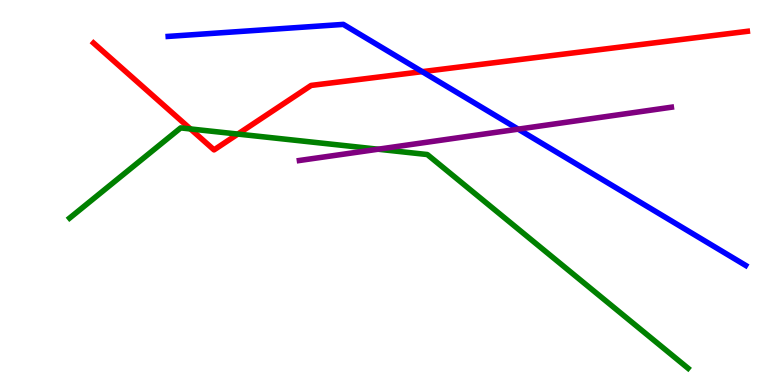[{'lines': ['blue', 'red'], 'intersections': [{'x': 5.45, 'y': 8.14}]}, {'lines': ['green', 'red'], 'intersections': [{'x': 2.46, 'y': 6.65}, {'x': 3.07, 'y': 6.52}]}, {'lines': ['purple', 'red'], 'intersections': []}, {'lines': ['blue', 'green'], 'intersections': []}, {'lines': ['blue', 'purple'], 'intersections': [{'x': 6.69, 'y': 6.65}]}, {'lines': ['green', 'purple'], 'intersections': [{'x': 4.88, 'y': 6.12}]}]